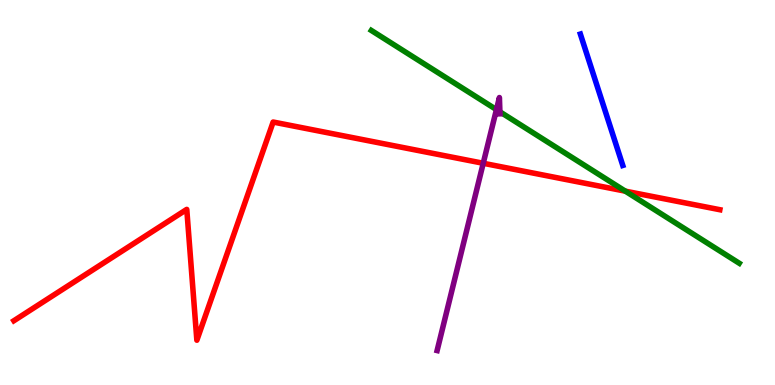[{'lines': ['blue', 'red'], 'intersections': []}, {'lines': ['green', 'red'], 'intersections': [{'x': 8.07, 'y': 5.03}]}, {'lines': ['purple', 'red'], 'intersections': [{'x': 6.24, 'y': 5.76}]}, {'lines': ['blue', 'green'], 'intersections': []}, {'lines': ['blue', 'purple'], 'intersections': []}, {'lines': ['green', 'purple'], 'intersections': [{'x': 6.41, 'y': 7.15}, {'x': 6.45, 'y': 7.1}]}]